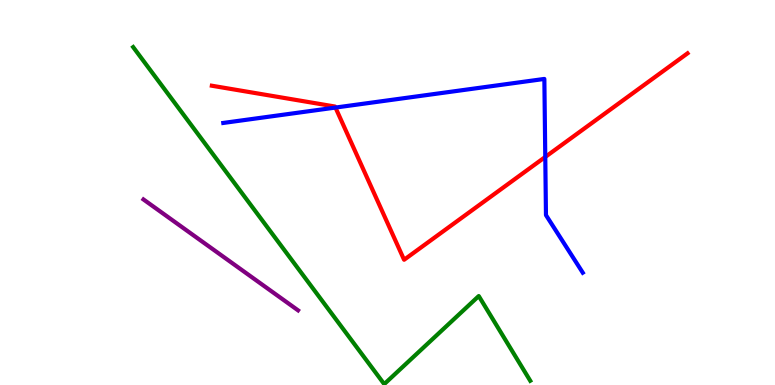[{'lines': ['blue', 'red'], 'intersections': [{'x': 4.33, 'y': 7.21}, {'x': 7.04, 'y': 5.92}]}, {'lines': ['green', 'red'], 'intersections': []}, {'lines': ['purple', 'red'], 'intersections': []}, {'lines': ['blue', 'green'], 'intersections': []}, {'lines': ['blue', 'purple'], 'intersections': []}, {'lines': ['green', 'purple'], 'intersections': []}]